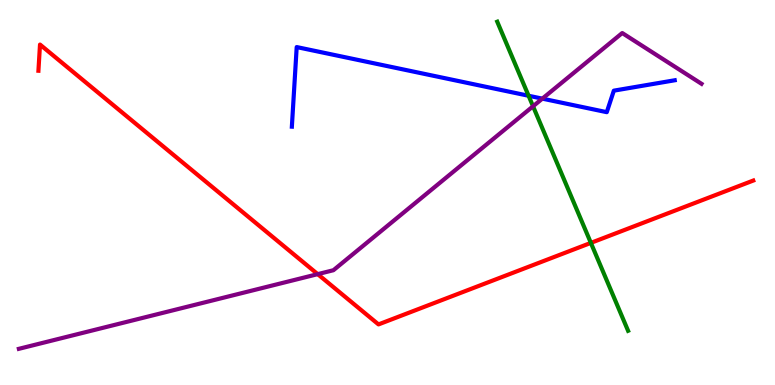[{'lines': ['blue', 'red'], 'intersections': []}, {'lines': ['green', 'red'], 'intersections': [{'x': 7.62, 'y': 3.69}]}, {'lines': ['purple', 'red'], 'intersections': [{'x': 4.1, 'y': 2.88}]}, {'lines': ['blue', 'green'], 'intersections': [{'x': 6.82, 'y': 7.51}]}, {'lines': ['blue', 'purple'], 'intersections': [{'x': 7.0, 'y': 7.44}]}, {'lines': ['green', 'purple'], 'intersections': [{'x': 6.88, 'y': 7.24}]}]